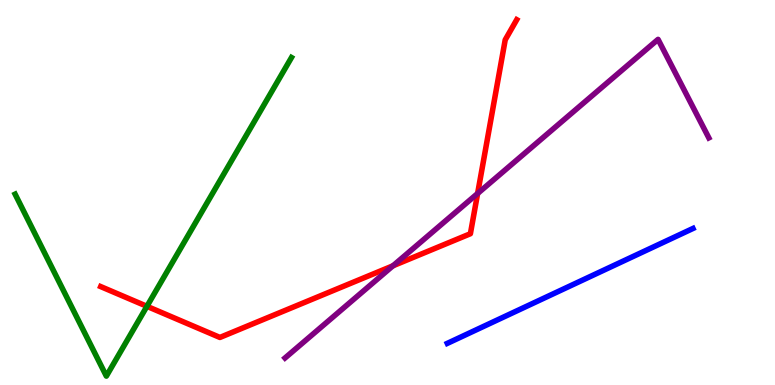[{'lines': ['blue', 'red'], 'intersections': []}, {'lines': ['green', 'red'], 'intersections': [{'x': 1.9, 'y': 2.04}]}, {'lines': ['purple', 'red'], 'intersections': [{'x': 5.07, 'y': 3.1}, {'x': 6.16, 'y': 4.97}]}, {'lines': ['blue', 'green'], 'intersections': []}, {'lines': ['blue', 'purple'], 'intersections': []}, {'lines': ['green', 'purple'], 'intersections': []}]